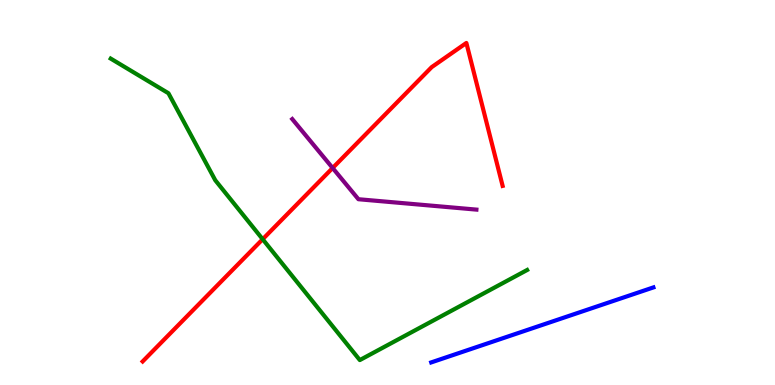[{'lines': ['blue', 'red'], 'intersections': []}, {'lines': ['green', 'red'], 'intersections': [{'x': 3.39, 'y': 3.79}]}, {'lines': ['purple', 'red'], 'intersections': [{'x': 4.29, 'y': 5.64}]}, {'lines': ['blue', 'green'], 'intersections': []}, {'lines': ['blue', 'purple'], 'intersections': []}, {'lines': ['green', 'purple'], 'intersections': []}]